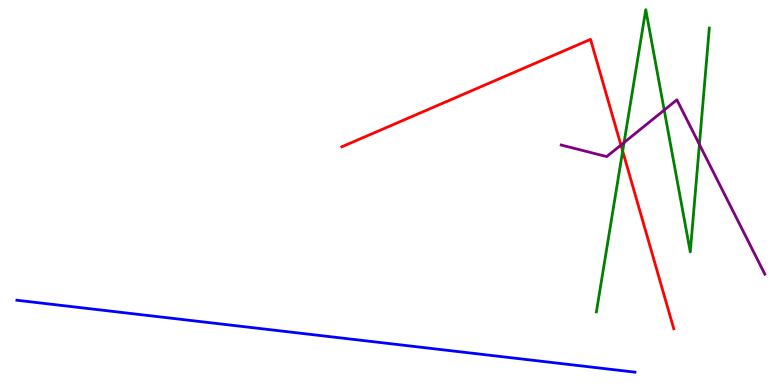[{'lines': ['blue', 'red'], 'intersections': []}, {'lines': ['green', 'red'], 'intersections': [{'x': 8.03, 'y': 6.08}]}, {'lines': ['purple', 'red'], 'intersections': [{'x': 8.01, 'y': 6.23}]}, {'lines': ['blue', 'green'], 'intersections': []}, {'lines': ['blue', 'purple'], 'intersections': []}, {'lines': ['green', 'purple'], 'intersections': [{'x': 8.05, 'y': 6.3}, {'x': 8.57, 'y': 7.14}, {'x': 9.02, 'y': 6.25}]}]